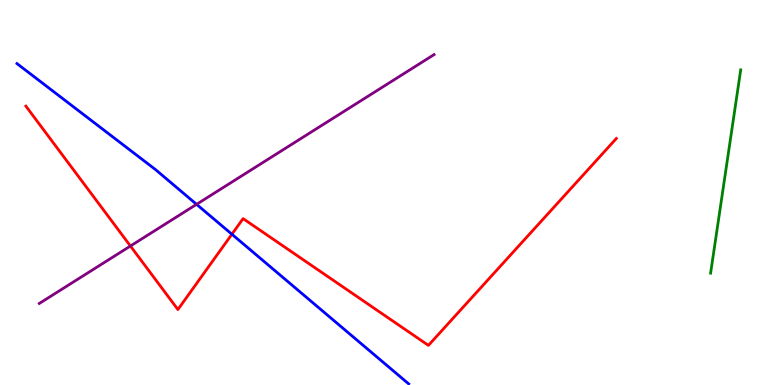[{'lines': ['blue', 'red'], 'intersections': [{'x': 2.99, 'y': 3.92}]}, {'lines': ['green', 'red'], 'intersections': []}, {'lines': ['purple', 'red'], 'intersections': [{'x': 1.68, 'y': 3.61}]}, {'lines': ['blue', 'green'], 'intersections': []}, {'lines': ['blue', 'purple'], 'intersections': [{'x': 2.54, 'y': 4.69}]}, {'lines': ['green', 'purple'], 'intersections': []}]